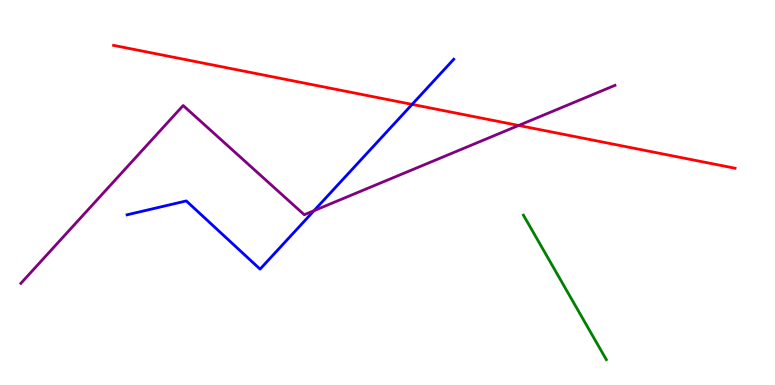[{'lines': ['blue', 'red'], 'intersections': [{'x': 5.32, 'y': 7.29}]}, {'lines': ['green', 'red'], 'intersections': []}, {'lines': ['purple', 'red'], 'intersections': [{'x': 6.69, 'y': 6.74}]}, {'lines': ['blue', 'green'], 'intersections': []}, {'lines': ['blue', 'purple'], 'intersections': [{'x': 4.05, 'y': 4.53}]}, {'lines': ['green', 'purple'], 'intersections': []}]